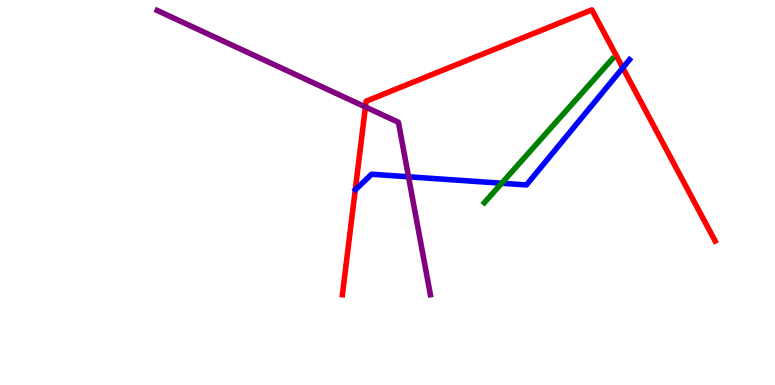[{'lines': ['blue', 'red'], 'intersections': [{'x': 8.04, 'y': 8.24}]}, {'lines': ['green', 'red'], 'intersections': []}, {'lines': ['purple', 'red'], 'intersections': [{'x': 4.72, 'y': 7.22}]}, {'lines': ['blue', 'green'], 'intersections': [{'x': 6.47, 'y': 5.24}]}, {'lines': ['blue', 'purple'], 'intersections': [{'x': 5.27, 'y': 5.41}]}, {'lines': ['green', 'purple'], 'intersections': []}]